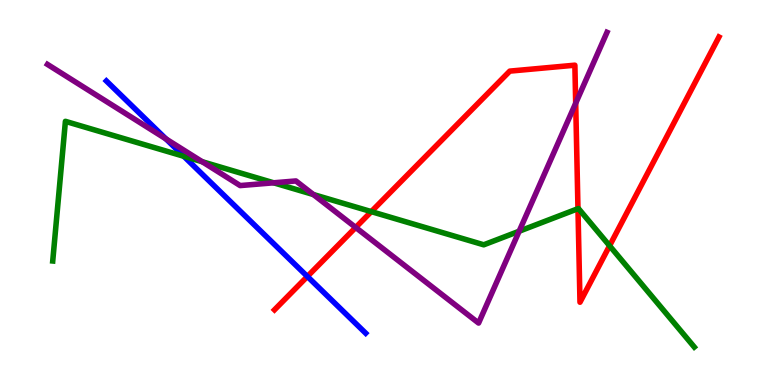[{'lines': ['blue', 'red'], 'intersections': [{'x': 3.97, 'y': 2.82}]}, {'lines': ['green', 'red'], 'intersections': [{'x': 4.79, 'y': 4.5}, {'x': 7.46, 'y': 4.58}, {'x': 7.87, 'y': 3.62}]}, {'lines': ['purple', 'red'], 'intersections': [{'x': 4.59, 'y': 4.09}, {'x': 7.43, 'y': 7.32}]}, {'lines': ['blue', 'green'], 'intersections': [{'x': 2.37, 'y': 5.94}]}, {'lines': ['blue', 'purple'], 'intersections': [{'x': 2.14, 'y': 6.39}]}, {'lines': ['green', 'purple'], 'intersections': [{'x': 2.61, 'y': 5.8}, {'x': 3.53, 'y': 5.25}, {'x': 4.04, 'y': 4.95}, {'x': 6.7, 'y': 3.99}]}]